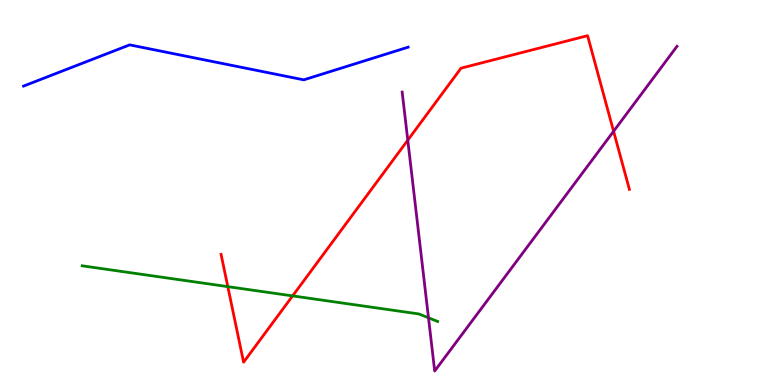[{'lines': ['blue', 'red'], 'intersections': []}, {'lines': ['green', 'red'], 'intersections': [{'x': 2.94, 'y': 2.55}, {'x': 3.78, 'y': 2.31}]}, {'lines': ['purple', 'red'], 'intersections': [{'x': 5.26, 'y': 6.36}, {'x': 7.92, 'y': 6.59}]}, {'lines': ['blue', 'green'], 'intersections': []}, {'lines': ['blue', 'purple'], 'intersections': []}, {'lines': ['green', 'purple'], 'intersections': [{'x': 5.53, 'y': 1.75}]}]